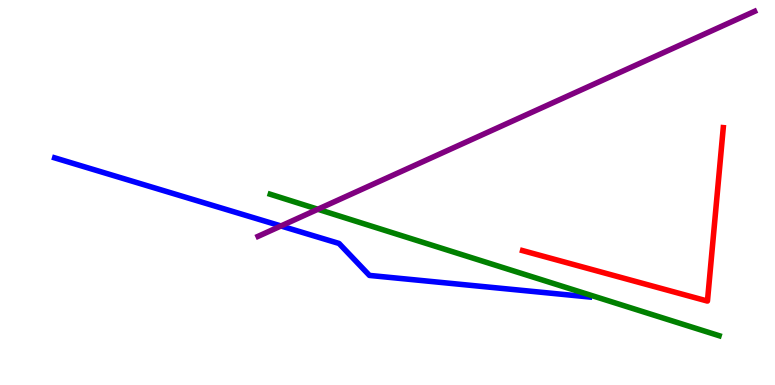[{'lines': ['blue', 'red'], 'intersections': []}, {'lines': ['green', 'red'], 'intersections': []}, {'lines': ['purple', 'red'], 'intersections': []}, {'lines': ['blue', 'green'], 'intersections': []}, {'lines': ['blue', 'purple'], 'intersections': [{'x': 3.63, 'y': 4.13}]}, {'lines': ['green', 'purple'], 'intersections': [{'x': 4.1, 'y': 4.56}]}]